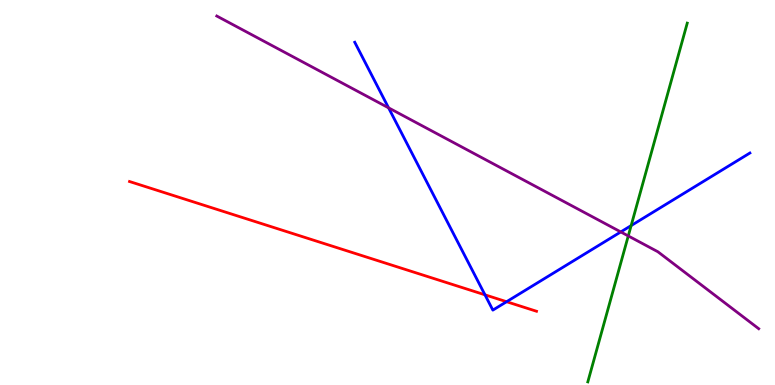[{'lines': ['blue', 'red'], 'intersections': [{'x': 6.26, 'y': 2.34}, {'x': 6.54, 'y': 2.16}]}, {'lines': ['green', 'red'], 'intersections': []}, {'lines': ['purple', 'red'], 'intersections': []}, {'lines': ['blue', 'green'], 'intersections': [{'x': 8.14, 'y': 4.14}]}, {'lines': ['blue', 'purple'], 'intersections': [{'x': 5.01, 'y': 7.2}, {'x': 8.01, 'y': 3.98}]}, {'lines': ['green', 'purple'], 'intersections': [{'x': 8.11, 'y': 3.87}]}]